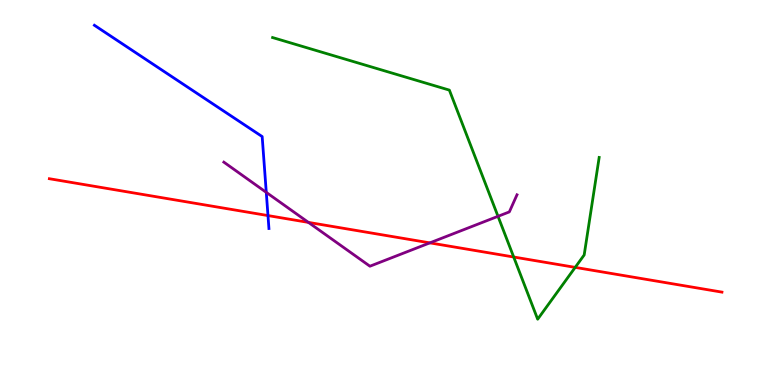[{'lines': ['blue', 'red'], 'intersections': [{'x': 3.46, 'y': 4.4}]}, {'lines': ['green', 'red'], 'intersections': [{'x': 6.63, 'y': 3.32}, {'x': 7.42, 'y': 3.06}]}, {'lines': ['purple', 'red'], 'intersections': [{'x': 3.98, 'y': 4.22}, {'x': 5.55, 'y': 3.69}]}, {'lines': ['blue', 'green'], 'intersections': []}, {'lines': ['blue', 'purple'], 'intersections': [{'x': 3.44, 'y': 5.0}]}, {'lines': ['green', 'purple'], 'intersections': [{'x': 6.43, 'y': 4.38}]}]